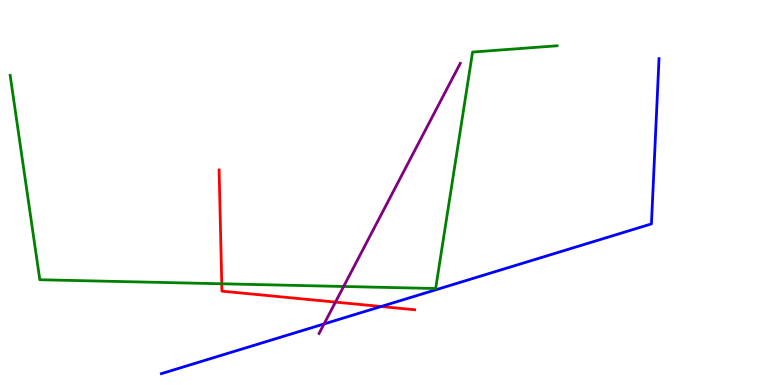[{'lines': ['blue', 'red'], 'intersections': [{'x': 4.92, 'y': 2.04}]}, {'lines': ['green', 'red'], 'intersections': [{'x': 2.86, 'y': 2.63}]}, {'lines': ['purple', 'red'], 'intersections': [{'x': 4.33, 'y': 2.15}]}, {'lines': ['blue', 'green'], 'intersections': []}, {'lines': ['blue', 'purple'], 'intersections': [{'x': 4.18, 'y': 1.59}]}, {'lines': ['green', 'purple'], 'intersections': [{'x': 4.43, 'y': 2.56}]}]